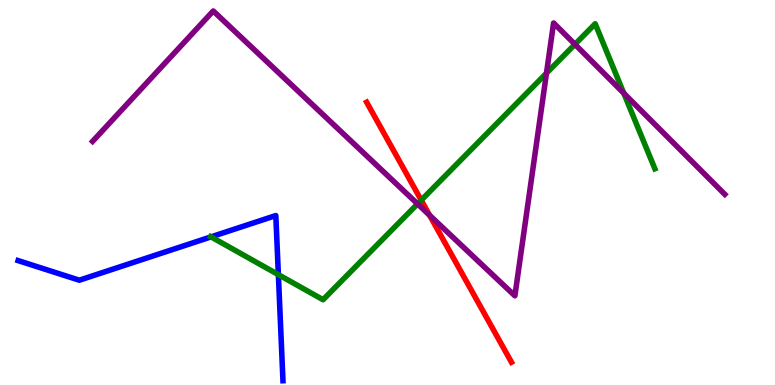[{'lines': ['blue', 'red'], 'intersections': []}, {'lines': ['green', 'red'], 'intersections': [{'x': 5.43, 'y': 4.8}]}, {'lines': ['purple', 'red'], 'intersections': [{'x': 5.54, 'y': 4.41}]}, {'lines': ['blue', 'green'], 'intersections': [{'x': 2.72, 'y': 3.85}, {'x': 3.59, 'y': 2.87}]}, {'lines': ['blue', 'purple'], 'intersections': []}, {'lines': ['green', 'purple'], 'intersections': [{'x': 5.39, 'y': 4.7}, {'x': 7.05, 'y': 8.1}, {'x': 7.42, 'y': 8.85}, {'x': 8.05, 'y': 7.58}]}]